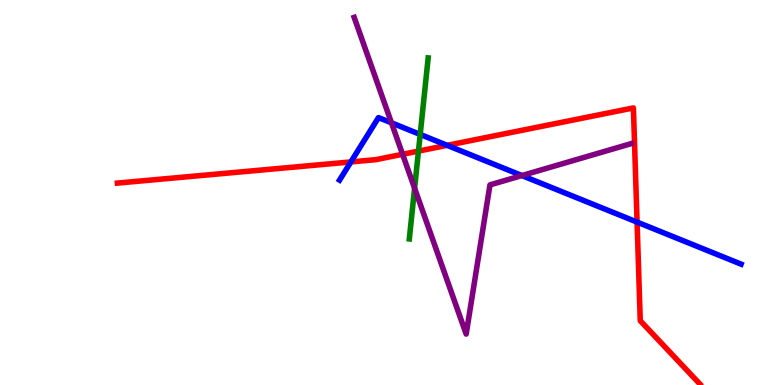[{'lines': ['blue', 'red'], 'intersections': [{'x': 4.53, 'y': 5.79}, {'x': 5.77, 'y': 6.23}, {'x': 8.22, 'y': 4.23}]}, {'lines': ['green', 'red'], 'intersections': [{'x': 5.4, 'y': 6.08}]}, {'lines': ['purple', 'red'], 'intersections': [{'x': 5.19, 'y': 5.99}]}, {'lines': ['blue', 'green'], 'intersections': [{'x': 5.42, 'y': 6.51}]}, {'lines': ['blue', 'purple'], 'intersections': [{'x': 5.05, 'y': 6.81}, {'x': 6.73, 'y': 5.44}]}, {'lines': ['green', 'purple'], 'intersections': [{'x': 5.35, 'y': 5.11}]}]